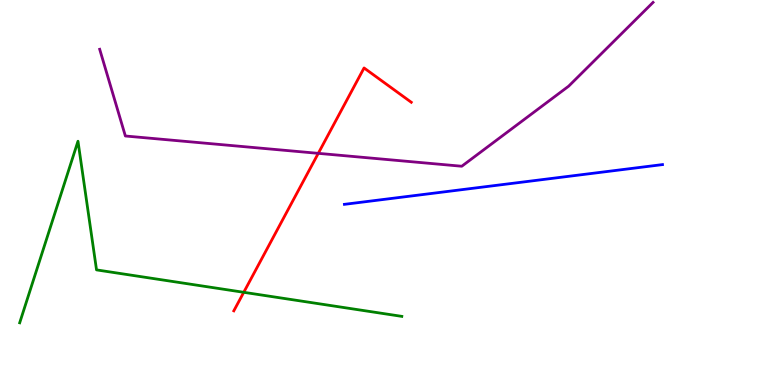[{'lines': ['blue', 'red'], 'intersections': []}, {'lines': ['green', 'red'], 'intersections': [{'x': 3.15, 'y': 2.41}]}, {'lines': ['purple', 'red'], 'intersections': [{'x': 4.11, 'y': 6.02}]}, {'lines': ['blue', 'green'], 'intersections': []}, {'lines': ['blue', 'purple'], 'intersections': []}, {'lines': ['green', 'purple'], 'intersections': []}]